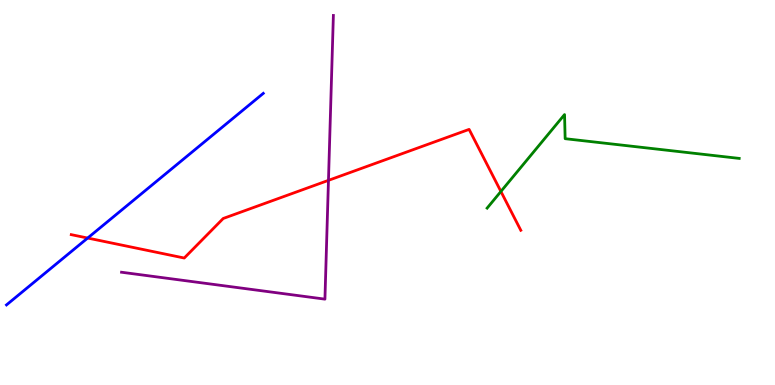[{'lines': ['blue', 'red'], 'intersections': [{'x': 1.13, 'y': 3.82}]}, {'lines': ['green', 'red'], 'intersections': [{'x': 6.46, 'y': 5.03}]}, {'lines': ['purple', 'red'], 'intersections': [{'x': 4.24, 'y': 5.32}]}, {'lines': ['blue', 'green'], 'intersections': []}, {'lines': ['blue', 'purple'], 'intersections': []}, {'lines': ['green', 'purple'], 'intersections': []}]